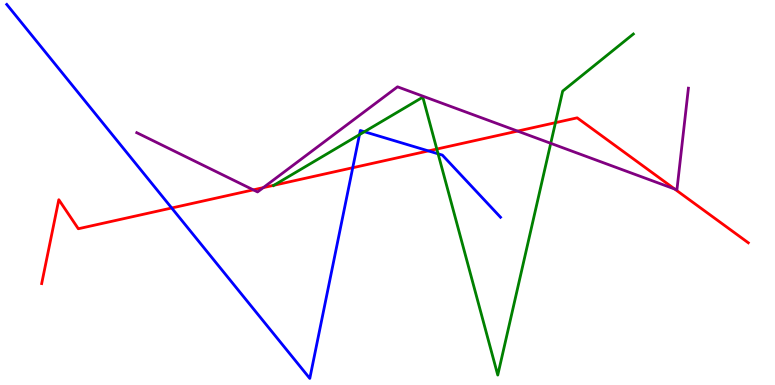[{'lines': ['blue', 'red'], 'intersections': [{'x': 2.22, 'y': 4.6}, {'x': 4.55, 'y': 5.64}, {'x': 5.53, 'y': 6.08}]}, {'lines': ['green', 'red'], 'intersections': [{'x': 3.53, 'y': 5.19}, {'x': 5.64, 'y': 6.13}, {'x': 7.17, 'y': 6.81}]}, {'lines': ['purple', 'red'], 'intersections': [{'x': 3.27, 'y': 5.07}, {'x': 3.4, 'y': 5.13}, {'x': 6.68, 'y': 6.6}, {'x': 8.7, 'y': 5.09}]}, {'lines': ['blue', 'green'], 'intersections': [{'x': 4.64, 'y': 6.5}, {'x': 4.7, 'y': 6.58}, {'x': 5.65, 'y': 6.0}]}, {'lines': ['blue', 'purple'], 'intersections': []}, {'lines': ['green', 'purple'], 'intersections': [{'x': 7.11, 'y': 6.28}]}]